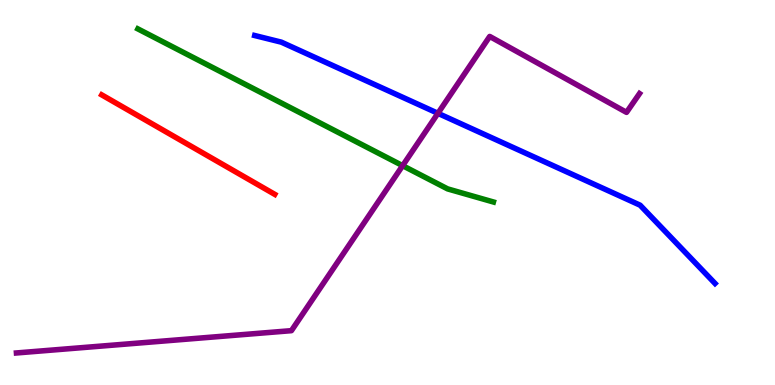[{'lines': ['blue', 'red'], 'intersections': []}, {'lines': ['green', 'red'], 'intersections': []}, {'lines': ['purple', 'red'], 'intersections': []}, {'lines': ['blue', 'green'], 'intersections': []}, {'lines': ['blue', 'purple'], 'intersections': [{'x': 5.65, 'y': 7.06}]}, {'lines': ['green', 'purple'], 'intersections': [{'x': 5.2, 'y': 5.7}]}]